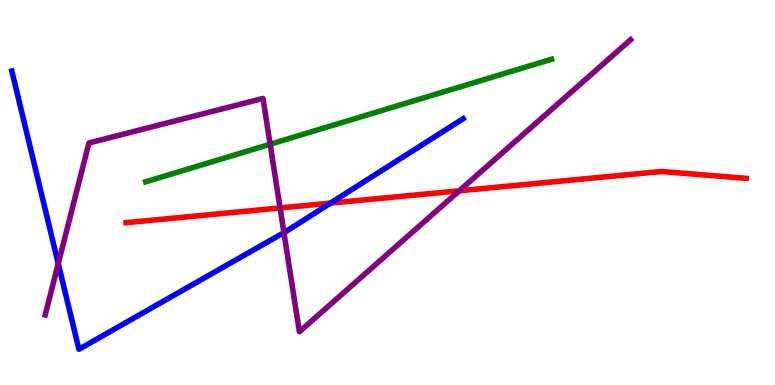[{'lines': ['blue', 'red'], 'intersections': [{'x': 4.26, 'y': 4.72}]}, {'lines': ['green', 'red'], 'intersections': []}, {'lines': ['purple', 'red'], 'intersections': [{'x': 3.61, 'y': 4.6}, {'x': 5.93, 'y': 5.04}]}, {'lines': ['blue', 'green'], 'intersections': []}, {'lines': ['blue', 'purple'], 'intersections': [{'x': 0.752, 'y': 3.15}, {'x': 3.66, 'y': 3.96}]}, {'lines': ['green', 'purple'], 'intersections': [{'x': 3.49, 'y': 6.25}]}]